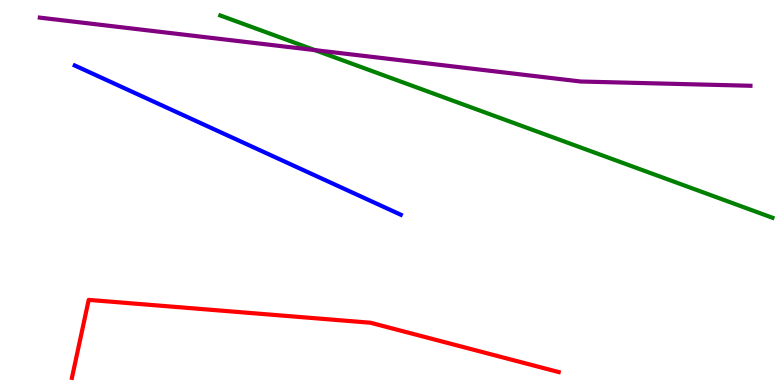[{'lines': ['blue', 'red'], 'intersections': []}, {'lines': ['green', 'red'], 'intersections': []}, {'lines': ['purple', 'red'], 'intersections': []}, {'lines': ['blue', 'green'], 'intersections': []}, {'lines': ['blue', 'purple'], 'intersections': []}, {'lines': ['green', 'purple'], 'intersections': [{'x': 4.06, 'y': 8.7}]}]